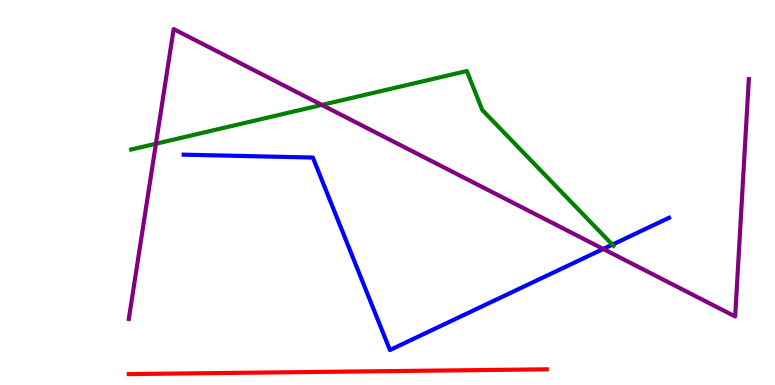[{'lines': ['blue', 'red'], 'intersections': []}, {'lines': ['green', 'red'], 'intersections': []}, {'lines': ['purple', 'red'], 'intersections': []}, {'lines': ['blue', 'green'], 'intersections': [{'x': 7.9, 'y': 3.65}]}, {'lines': ['blue', 'purple'], 'intersections': [{'x': 7.78, 'y': 3.53}]}, {'lines': ['green', 'purple'], 'intersections': [{'x': 2.01, 'y': 6.27}, {'x': 4.15, 'y': 7.27}]}]